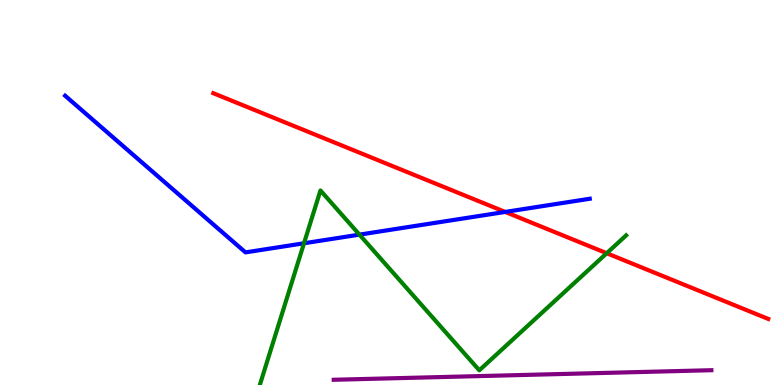[{'lines': ['blue', 'red'], 'intersections': [{'x': 6.52, 'y': 4.5}]}, {'lines': ['green', 'red'], 'intersections': [{'x': 7.83, 'y': 3.42}]}, {'lines': ['purple', 'red'], 'intersections': []}, {'lines': ['blue', 'green'], 'intersections': [{'x': 3.92, 'y': 3.68}, {'x': 4.64, 'y': 3.91}]}, {'lines': ['blue', 'purple'], 'intersections': []}, {'lines': ['green', 'purple'], 'intersections': []}]